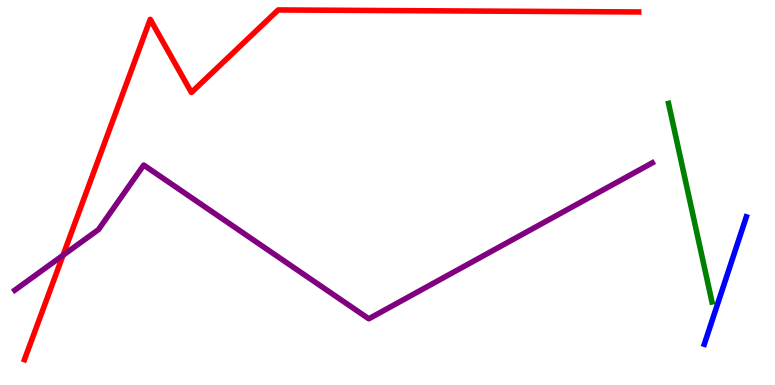[{'lines': ['blue', 'red'], 'intersections': []}, {'lines': ['green', 'red'], 'intersections': []}, {'lines': ['purple', 'red'], 'intersections': [{'x': 0.813, 'y': 3.37}]}, {'lines': ['blue', 'green'], 'intersections': []}, {'lines': ['blue', 'purple'], 'intersections': []}, {'lines': ['green', 'purple'], 'intersections': []}]